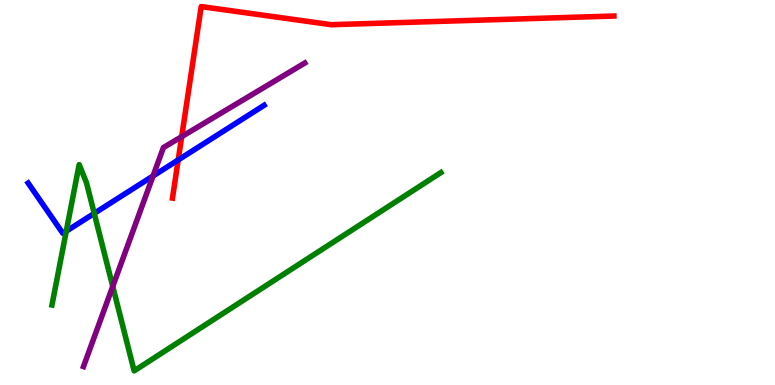[{'lines': ['blue', 'red'], 'intersections': [{'x': 2.3, 'y': 5.85}]}, {'lines': ['green', 'red'], 'intersections': []}, {'lines': ['purple', 'red'], 'intersections': [{'x': 2.34, 'y': 6.45}]}, {'lines': ['blue', 'green'], 'intersections': [{'x': 0.855, 'y': 4.0}, {'x': 1.22, 'y': 4.46}]}, {'lines': ['blue', 'purple'], 'intersections': [{'x': 1.97, 'y': 5.43}]}, {'lines': ['green', 'purple'], 'intersections': [{'x': 1.45, 'y': 2.56}]}]